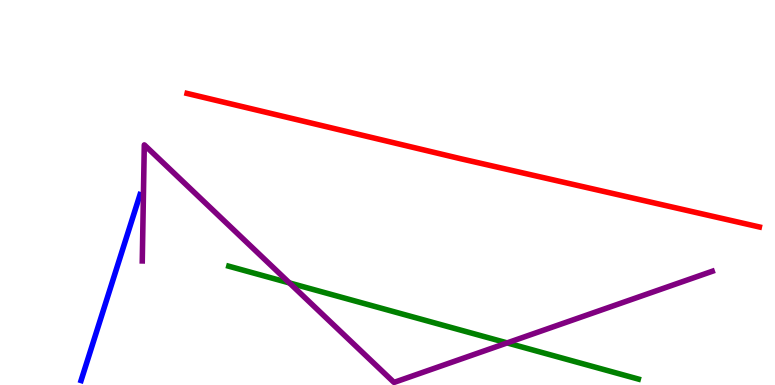[{'lines': ['blue', 'red'], 'intersections': []}, {'lines': ['green', 'red'], 'intersections': []}, {'lines': ['purple', 'red'], 'intersections': []}, {'lines': ['blue', 'green'], 'intersections': []}, {'lines': ['blue', 'purple'], 'intersections': []}, {'lines': ['green', 'purple'], 'intersections': [{'x': 3.73, 'y': 2.65}, {'x': 6.54, 'y': 1.09}]}]